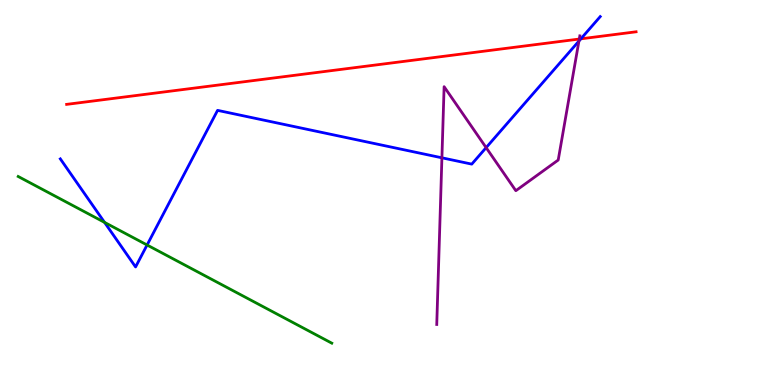[{'lines': ['blue', 'red'], 'intersections': [{'x': 7.5, 'y': 8.99}]}, {'lines': ['green', 'red'], 'intersections': []}, {'lines': ['purple', 'red'], 'intersections': [{'x': 7.47, 'y': 8.99}]}, {'lines': ['blue', 'green'], 'intersections': [{'x': 1.35, 'y': 4.22}, {'x': 1.9, 'y': 3.64}]}, {'lines': ['blue', 'purple'], 'intersections': [{'x': 5.7, 'y': 5.9}, {'x': 6.27, 'y': 6.17}, {'x': 7.47, 'y': 8.93}]}, {'lines': ['green', 'purple'], 'intersections': []}]